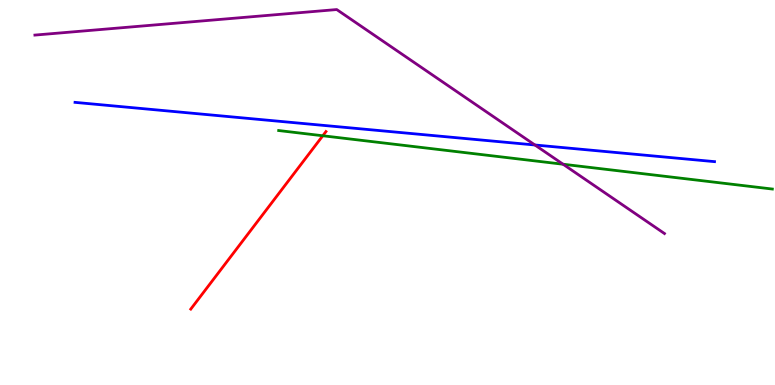[{'lines': ['blue', 'red'], 'intersections': []}, {'lines': ['green', 'red'], 'intersections': [{'x': 4.16, 'y': 6.47}]}, {'lines': ['purple', 'red'], 'intersections': []}, {'lines': ['blue', 'green'], 'intersections': []}, {'lines': ['blue', 'purple'], 'intersections': [{'x': 6.9, 'y': 6.23}]}, {'lines': ['green', 'purple'], 'intersections': [{'x': 7.27, 'y': 5.73}]}]